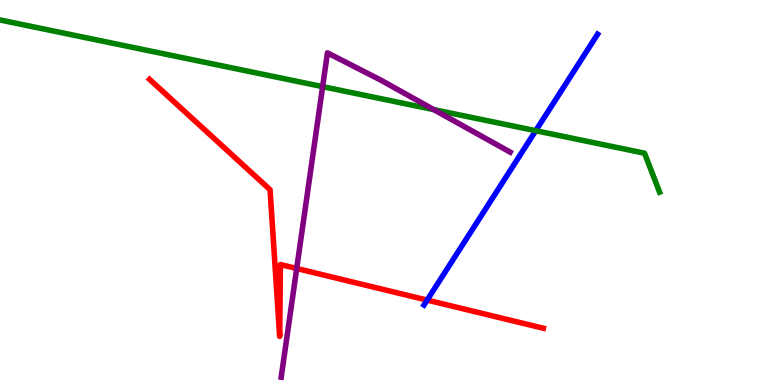[{'lines': ['blue', 'red'], 'intersections': [{'x': 5.51, 'y': 2.21}]}, {'lines': ['green', 'red'], 'intersections': []}, {'lines': ['purple', 'red'], 'intersections': [{'x': 3.83, 'y': 3.03}]}, {'lines': ['blue', 'green'], 'intersections': [{'x': 6.91, 'y': 6.61}]}, {'lines': ['blue', 'purple'], 'intersections': []}, {'lines': ['green', 'purple'], 'intersections': [{'x': 4.16, 'y': 7.75}, {'x': 5.6, 'y': 7.15}]}]